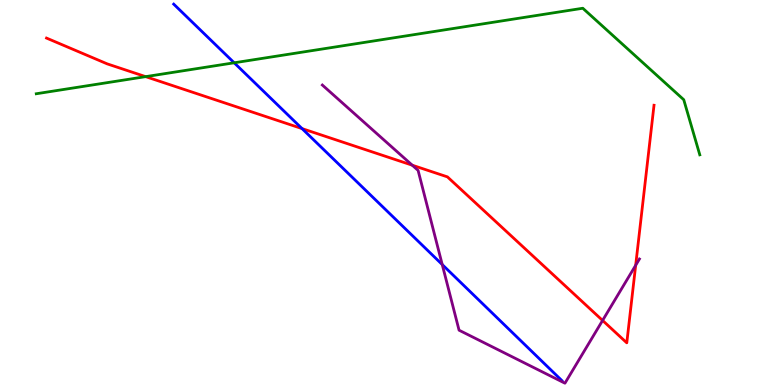[{'lines': ['blue', 'red'], 'intersections': [{'x': 3.9, 'y': 6.66}]}, {'lines': ['green', 'red'], 'intersections': [{'x': 1.88, 'y': 8.01}]}, {'lines': ['purple', 'red'], 'intersections': [{'x': 5.32, 'y': 5.71}, {'x': 7.78, 'y': 1.68}, {'x': 8.2, 'y': 3.11}]}, {'lines': ['blue', 'green'], 'intersections': [{'x': 3.02, 'y': 8.37}]}, {'lines': ['blue', 'purple'], 'intersections': [{'x': 5.71, 'y': 3.13}]}, {'lines': ['green', 'purple'], 'intersections': []}]